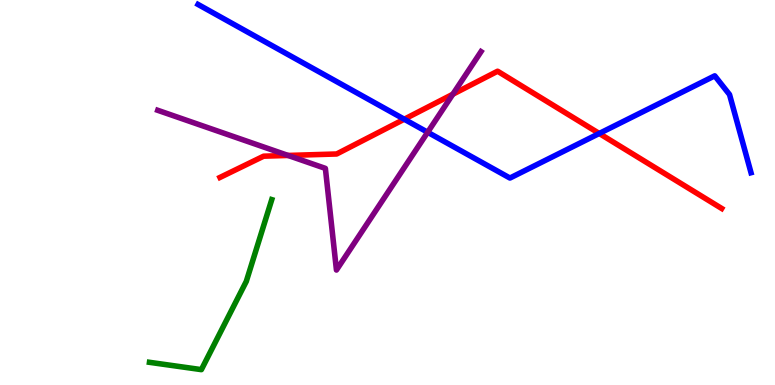[{'lines': ['blue', 'red'], 'intersections': [{'x': 5.22, 'y': 6.9}, {'x': 7.73, 'y': 6.53}]}, {'lines': ['green', 'red'], 'intersections': []}, {'lines': ['purple', 'red'], 'intersections': [{'x': 3.72, 'y': 5.96}, {'x': 5.84, 'y': 7.55}]}, {'lines': ['blue', 'green'], 'intersections': []}, {'lines': ['blue', 'purple'], 'intersections': [{'x': 5.52, 'y': 6.56}]}, {'lines': ['green', 'purple'], 'intersections': []}]